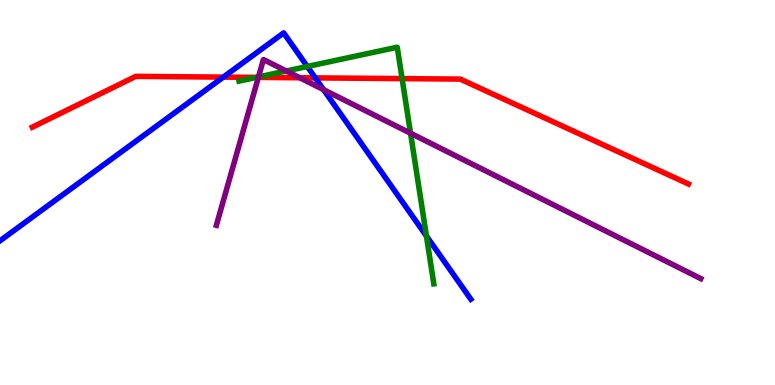[{'lines': ['blue', 'red'], 'intersections': [{'x': 2.88, 'y': 8.0}, {'x': 4.07, 'y': 7.98}]}, {'lines': ['green', 'red'], 'intersections': [{'x': 3.31, 'y': 7.99}, {'x': 5.19, 'y': 7.96}]}, {'lines': ['purple', 'red'], 'intersections': [{'x': 3.33, 'y': 7.99}, {'x': 3.87, 'y': 7.98}]}, {'lines': ['blue', 'green'], 'intersections': [{'x': 3.96, 'y': 8.27}, {'x': 5.5, 'y': 3.87}]}, {'lines': ['blue', 'purple'], 'intersections': [{'x': 4.18, 'y': 7.67}]}, {'lines': ['green', 'purple'], 'intersections': [{'x': 3.34, 'y': 8.0}, {'x': 3.69, 'y': 8.16}, {'x': 5.3, 'y': 6.54}]}]